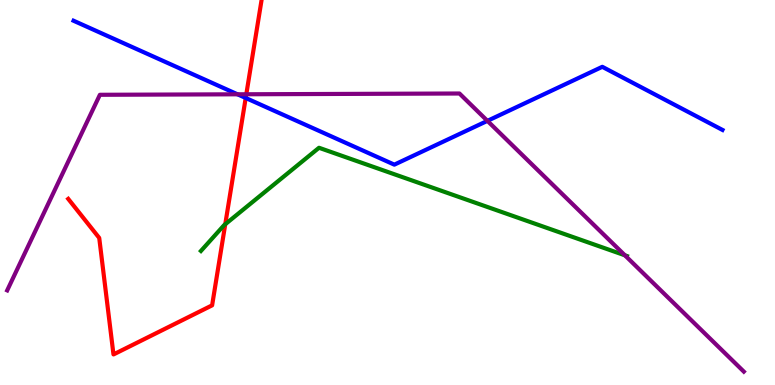[{'lines': ['blue', 'red'], 'intersections': [{'x': 3.17, 'y': 7.46}]}, {'lines': ['green', 'red'], 'intersections': [{'x': 2.91, 'y': 4.18}]}, {'lines': ['purple', 'red'], 'intersections': [{'x': 3.18, 'y': 7.55}]}, {'lines': ['blue', 'green'], 'intersections': []}, {'lines': ['blue', 'purple'], 'intersections': [{'x': 3.06, 'y': 7.55}, {'x': 6.29, 'y': 6.86}]}, {'lines': ['green', 'purple'], 'intersections': [{'x': 8.06, 'y': 3.37}]}]